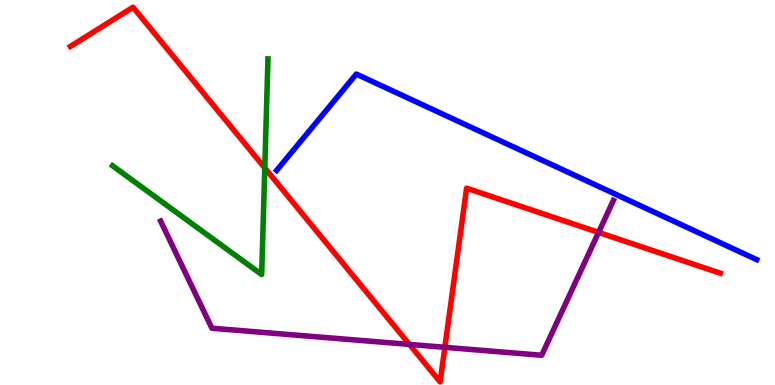[{'lines': ['blue', 'red'], 'intersections': []}, {'lines': ['green', 'red'], 'intersections': [{'x': 3.42, 'y': 5.64}]}, {'lines': ['purple', 'red'], 'intersections': [{'x': 5.28, 'y': 1.05}, {'x': 5.74, 'y': 0.979}, {'x': 7.72, 'y': 3.96}]}, {'lines': ['blue', 'green'], 'intersections': []}, {'lines': ['blue', 'purple'], 'intersections': []}, {'lines': ['green', 'purple'], 'intersections': []}]